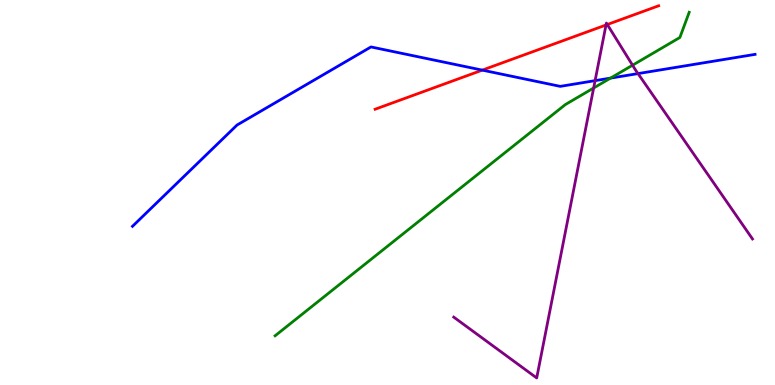[{'lines': ['blue', 'red'], 'intersections': [{'x': 6.22, 'y': 8.18}]}, {'lines': ['green', 'red'], 'intersections': []}, {'lines': ['purple', 'red'], 'intersections': [{'x': 7.82, 'y': 9.35}, {'x': 7.84, 'y': 9.36}]}, {'lines': ['blue', 'green'], 'intersections': [{'x': 7.88, 'y': 7.97}]}, {'lines': ['blue', 'purple'], 'intersections': [{'x': 7.68, 'y': 7.91}, {'x': 8.23, 'y': 8.09}]}, {'lines': ['green', 'purple'], 'intersections': [{'x': 7.66, 'y': 7.71}, {'x': 8.16, 'y': 8.31}]}]